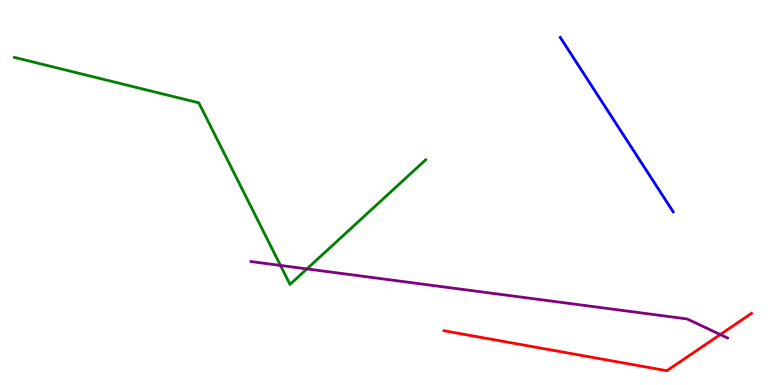[{'lines': ['blue', 'red'], 'intersections': []}, {'lines': ['green', 'red'], 'intersections': []}, {'lines': ['purple', 'red'], 'intersections': [{'x': 9.29, 'y': 1.31}]}, {'lines': ['blue', 'green'], 'intersections': []}, {'lines': ['blue', 'purple'], 'intersections': []}, {'lines': ['green', 'purple'], 'intersections': [{'x': 3.62, 'y': 3.11}, {'x': 3.96, 'y': 3.02}]}]